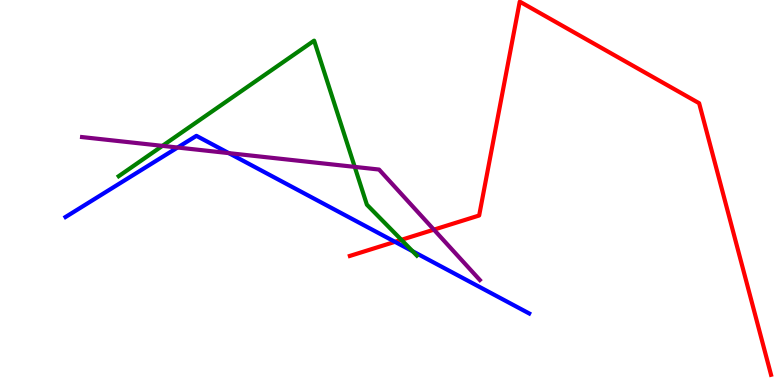[{'lines': ['blue', 'red'], 'intersections': [{'x': 5.1, 'y': 3.72}]}, {'lines': ['green', 'red'], 'intersections': [{'x': 5.18, 'y': 3.77}]}, {'lines': ['purple', 'red'], 'intersections': [{'x': 5.6, 'y': 4.04}]}, {'lines': ['blue', 'green'], 'intersections': [{'x': 5.32, 'y': 3.48}]}, {'lines': ['blue', 'purple'], 'intersections': [{'x': 2.29, 'y': 6.17}, {'x': 2.95, 'y': 6.02}]}, {'lines': ['green', 'purple'], 'intersections': [{'x': 2.1, 'y': 6.21}, {'x': 4.58, 'y': 5.67}]}]